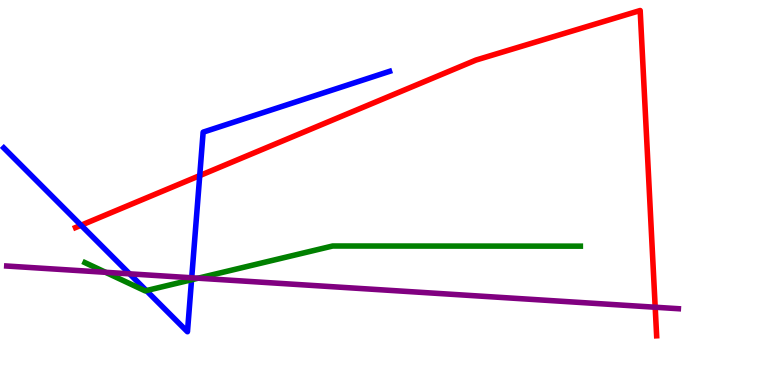[{'lines': ['blue', 'red'], 'intersections': [{'x': 1.05, 'y': 4.15}, {'x': 2.58, 'y': 5.44}]}, {'lines': ['green', 'red'], 'intersections': []}, {'lines': ['purple', 'red'], 'intersections': [{'x': 8.45, 'y': 2.02}]}, {'lines': ['blue', 'green'], 'intersections': [{'x': 1.89, 'y': 2.45}, {'x': 2.47, 'y': 2.73}]}, {'lines': ['blue', 'purple'], 'intersections': [{'x': 1.67, 'y': 2.89}, {'x': 2.47, 'y': 2.79}]}, {'lines': ['green', 'purple'], 'intersections': [{'x': 1.36, 'y': 2.93}, {'x': 2.56, 'y': 2.77}]}]